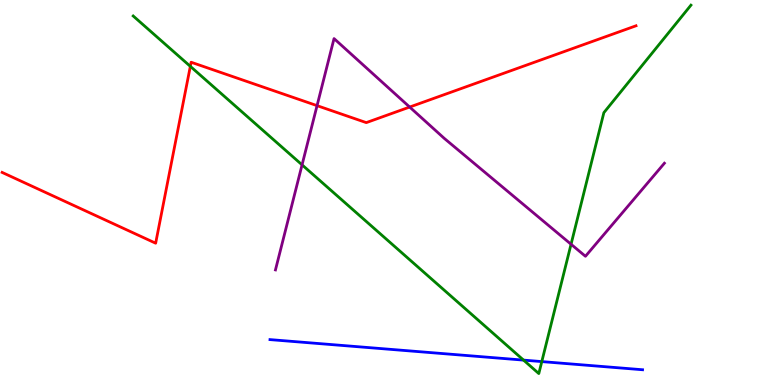[{'lines': ['blue', 'red'], 'intersections': []}, {'lines': ['green', 'red'], 'intersections': [{'x': 2.46, 'y': 8.28}]}, {'lines': ['purple', 'red'], 'intersections': [{'x': 4.09, 'y': 7.26}, {'x': 5.29, 'y': 7.22}]}, {'lines': ['blue', 'green'], 'intersections': [{'x': 6.76, 'y': 0.646}, {'x': 6.99, 'y': 0.608}]}, {'lines': ['blue', 'purple'], 'intersections': []}, {'lines': ['green', 'purple'], 'intersections': [{'x': 3.9, 'y': 5.72}, {'x': 7.37, 'y': 3.66}]}]